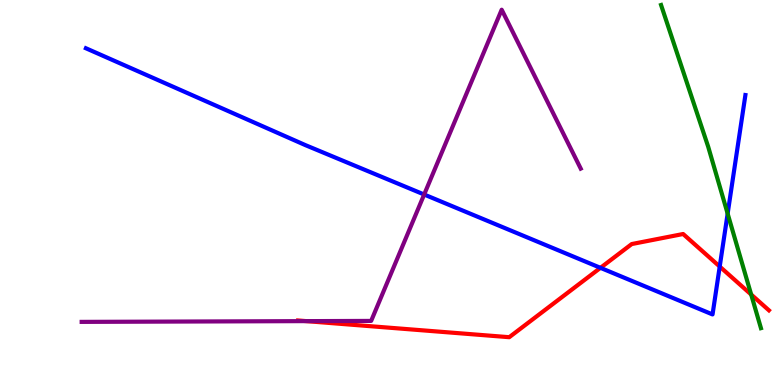[{'lines': ['blue', 'red'], 'intersections': [{'x': 7.75, 'y': 3.04}, {'x': 9.29, 'y': 3.08}]}, {'lines': ['green', 'red'], 'intersections': [{'x': 9.69, 'y': 2.35}]}, {'lines': ['purple', 'red'], 'intersections': [{'x': 3.95, 'y': 1.66}]}, {'lines': ['blue', 'green'], 'intersections': [{'x': 9.39, 'y': 4.45}]}, {'lines': ['blue', 'purple'], 'intersections': [{'x': 5.47, 'y': 4.95}]}, {'lines': ['green', 'purple'], 'intersections': []}]